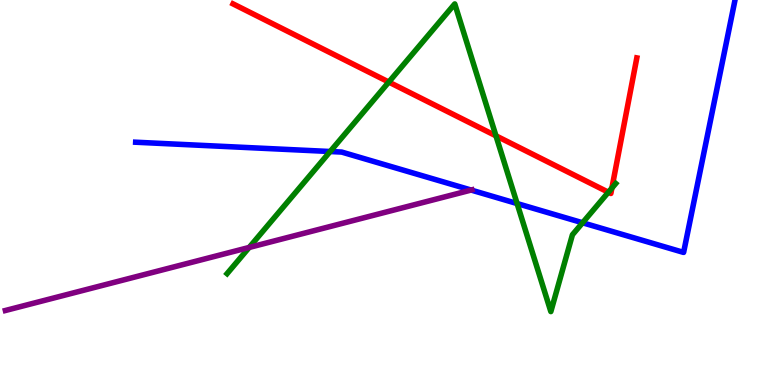[{'lines': ['blue', 'red'], 'intersections': []}, {'lines': ['green', 'red'], 'intersections': [{'x': 5.02, 'y': 7.87}, {'x': 6.4, 'y': 6.47}, {'x': 7.85, 'y': 5.01}, {'x': 7.9, 'y': 5.11}]}, {'lines': ['purple', 'red'], 'intersections': []}, {'lines': ['blue', 'green'], 'intersections': [{'x': 4.26, 'y': 6.06}, {'x': 6.67, 'y': 4.71}, {'x': 7.52, 'y': 4.21}]}, {'lines': ['blue', 'purple'], 'intersections': [{'x': 6.08, 'y': 5.06}]}, {'lines': ['green', 'purple'], 'intersections': [{'x': 3.22, 'y': 3.57}]}]